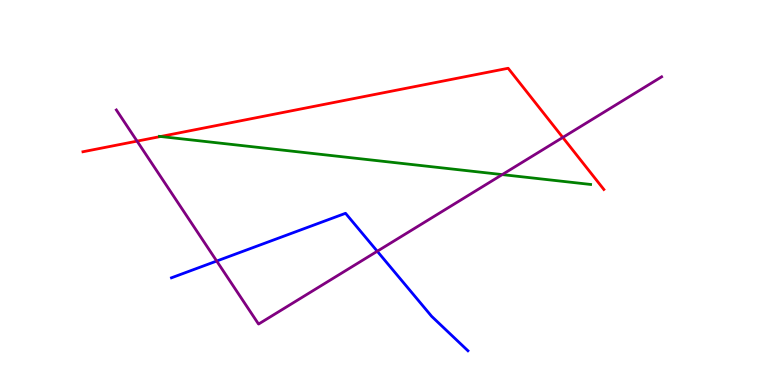[{'lines': ['blue', 'red'], 'intersections': []}, {'lines': ['green', 'red'], 'intersections': [{'x': 2.07, 'y': 6.45}]}, {'lines': ['purple', 'red'], 'intersections': [{'x': 1.77, 'y': 6.33}, {'x': 7.26, 'y': 6.43}]}, {'lines': ['blue', 'green'], 'intersections': []}, {'lines': ['blue', 'purple'], 'intersections': [{'x': 2.8, 'y': 3.22}, {'x': 4.87, 'y': 3.47}]}, {'lines': ['green', 'purple'], 'intersections': [{'x': 6.48, 'y': 5.47}]}]